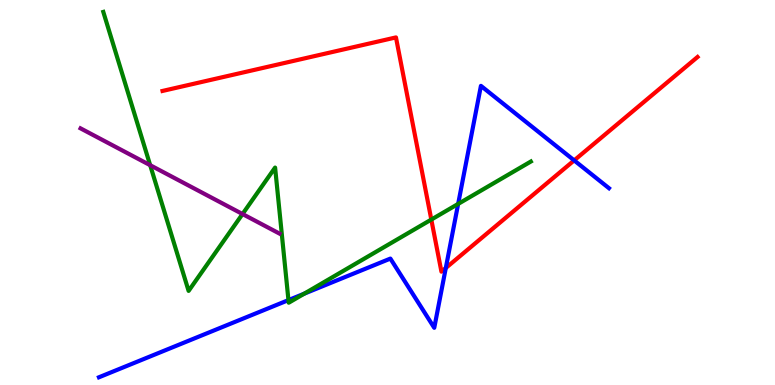[{'lines': ['blue', 'red'], 'intersections': [{'x': 5.75, 'y': 3.04}, {'x': 7.41, 'y': 5.83}]}, {'lines': ['green', 'red'], 'intersections': [{'x': 5.57, 'y': 4.3}]}, {'lines': ['purple', 'red'], 'intersections': []}, {'lines': ['blue', 'green'], 'intersections': [{'x': 3.72, 'y': 2.2}, {'x': 3.93, 'y': 2.37}, {'x': 5.91, 'y': 4.7}]}, {'lines': ['blue', 'purple'], 'intersections': []}, {'lines': ['green', 'purple'], 'intersections': [{'x': 1.94, 'y': 5.71}, {'x': 3.13, 'y': 4.44}]}]